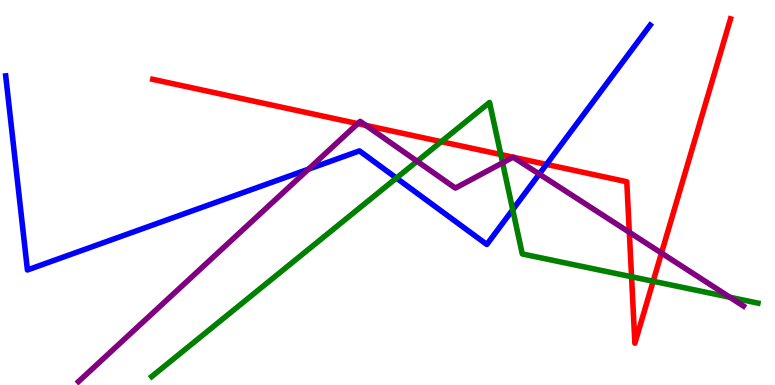[{'lines': ['blue', 'red'], 'intersections': [{'x': 7.05, 'y': 5.73}]}, {'lines': ['green', 'red'], 'intersections': [{'x': 5.69, 'y': 6.32}, {'x': 6.46, 'y': 5.99}, {'x': 8.15, 'y': 2.81}, {'x': 8.43, 'y': 2.69}]}, {'lines': ['purple', 'red'], 'intersections': [{'x': 4.62, 'y': 6.79}, {'x': 4.72, 'y': 6.74}, {'x': 6.62, 'y': 5.92}, {'x': 6.62, 'y': 5.92}, {'x': 8.12, 'y': 3.97}, {'x': 8.54, 'y': 3.43}]}, {'lines': ['blue', 'green'], 'intersections': [{'x': 5.12, 'y': 5.38}, {'x': 6.62, 'y': 4.55}]}, {'lines': ['blue', 'purple'], 'intersections': [{'x': 3.98, 'y': 5.61}, {'x': 6.96, 'y': 5.48}]}, {'lines': ['green', 'purple'], 'intersections': [{'x': 5.38, 'y': 5.81}, {'x': 6.49, 'y': 5.77}, {'x': 9.42, 'y': 2.28}]}]